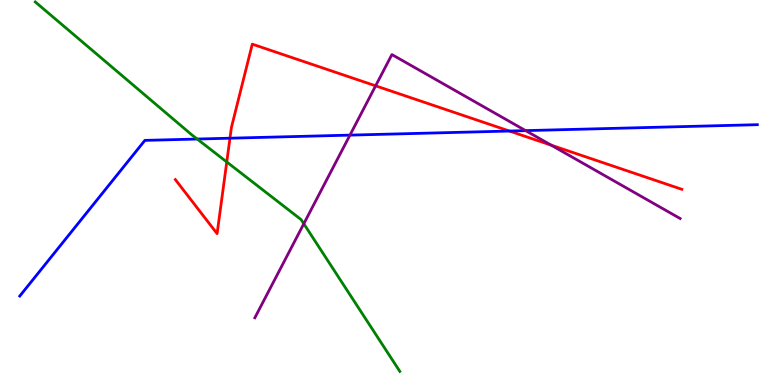[{'lines': ['blue', 'red'], 'intersections': [{'x': 2.97, 'y': 6.41}, {'x': 6.57, 'y': 6.6}]}, {'lines': ['green', 'red'], 'intersections': [{'x': 2.93, 'y': 5.79}]}, {'lines': ['purple', 'red'], 'intersections': [{'x': 4.85, 'y': 7.77}, {'x': 7.11, 'y': 6.23}]}, {'lines': ['blue', 'green'], 'intersections': [{'x': 2.54, 'y': 6.39}]}, {'lines': ['blue', 'purple'], 'intersections': [{'x': 4.52, 'y': 6.49}, {'x': 6.78, 'y': 6.61}]}, {'lines': ['green', 'purple'], 'intersections': [{'x': 3.92, 'y': 4.19}]}]